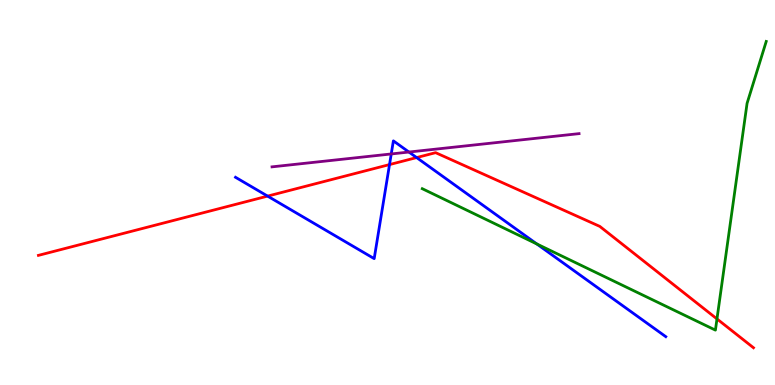[{'lines': ['blue', 'red'], 'intersections': [{'x': 3.45, 'y': 4.91}, {'x': 5.03, 'y': 5.73}, {'x': 5.38, 'y': 5.91}]}, {'lines': ['green', 'red'], 'intersections': [{'x': 9.25, 'y': 1.72}]}, {'lines': ['purple', 'red'], 'intersections': []}, {'lines': ['blue', 'green'], 'intersections': [{'x': 6.93, 'y': 3.66}]}, {'lines': ['blue', 'purple'], 'intersections': [{'x': 5.05, 'y': 6.0}, {'x': 5.28, 'y': 6.05}]}, {'lines': ['green', 'purple'], 'intersections': []}]